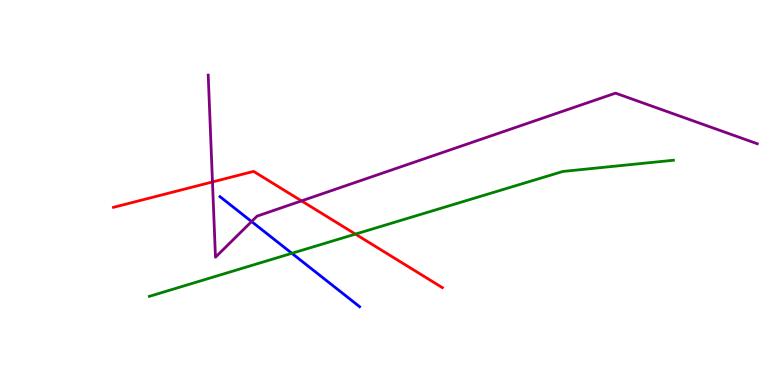[{'lines': ['blue', 'red'], 'intersections': []}, {'lines': ['green', 'red'], 'intersections': [{'x': 4.59, 'y': 3.92}]}, {'lines': ['purple', 'red'], 'intersections': [{'x': 2.74, 'y': 5.27}, {'x': 3.89, 'y': 4.78}]}, {'lines': ['blue', 'green'], 'intersections': [{'x': 3.77, 'y': 3.42}]}, {'lines': ['blue', 'purple'], 'intersections': [{'x': 3.25, 'y': 4.25}]}, {'lines': ['green', 'purple'], 'intersections': []}]